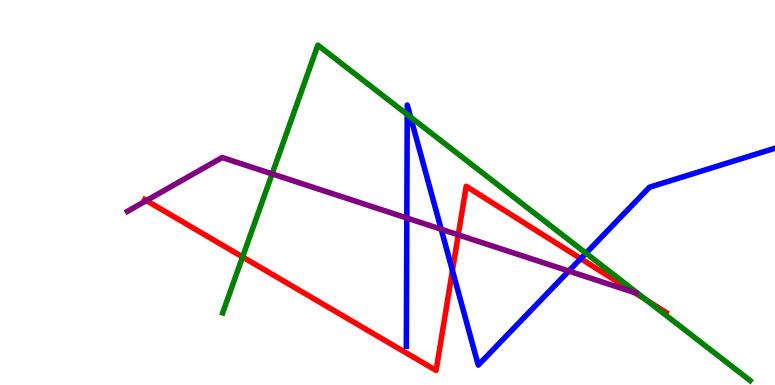[{'lines': ['blue', 'red'], 'intersections': [{'x': 5.84, 'y': 2.97}, {'x': 7.49, 'y': 3.28}]}, {'lines': ['green', 'red'], 'intersections': [{'x': 3.13, 'y': 3.33}, {'x': 8.34, 'y': 2.21}]}, {'lines': ['purple', 'red'], 'intersections': [{'x': 1.89, 'y': 4.79}, {'x': 5.91, 'y': 3.9}, {'x': 8.19, 'y': 2.4}]}, {'lines': ['blue', 'green'], 'intersections': [{'x': 5.25, 'y': 7.03}, {'x': 5.3, 'y': 6.96}, {'x': 7.56, 'y': 3.42}]}, {'lines': ['blue', 'purple'], 'intersections': [{'x': 5.25, 'y': 4.34}, {'x': 5.69, 'y': 4.05}, {'x': 7.34, 'y': 2.96}]}, {'lines': ['green', 'purple'], 'intersections': [{'x': 3.51, 'y': 5.48}]}]